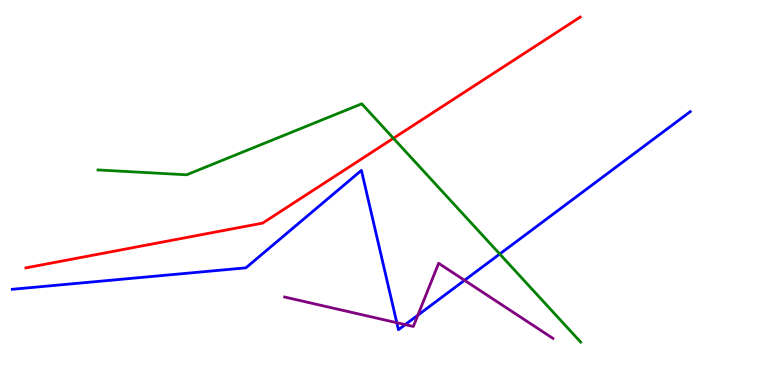[{'lines': ['blue', 'red'], 'intersections': []}, {'lines': ['green', 'red'], 'intersections': [{'x': 5.08, 'y': 6.41}]}, {'lines': ['purple', 'red'], 'intersections': []}, {'lines': ['blue', 'green'], 'intersections': [{'x': 6.45, 'y': 3.4}]}, {'lines': ['blue', 'purple'], 'intersections': [{'x': 5.12, 'y': 1.62}, {'x': 5.23, 'y': 1.57}, {'x': 5.39, 'y': 1.81}, {'x': 5.99, 'y': 2.72}]}, {'lines': ['green', 'purple'], 'intersections': []}]